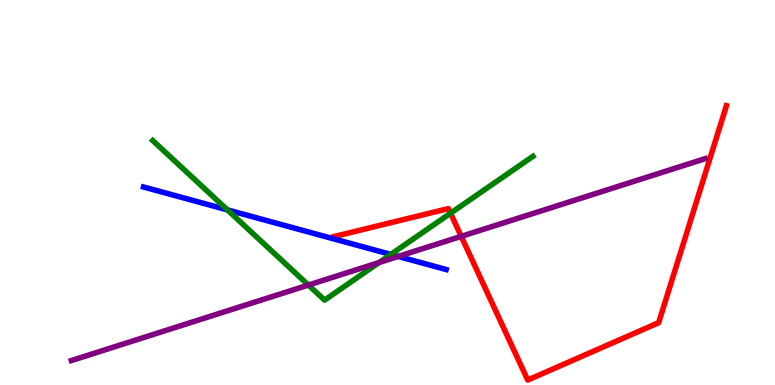[{'lines': ['blue', 'red'], 'intersections': []}, {'lines': ['green', 'red'], 'intersections': [{'x': 5.81, 'y': 4.46}]}, {'lines': ['purple', 'red'], 'intersections': [{'x': 5.95, 'y': 3.86}]}, {'lines': ['blue', 'green'], 'intersections': [{'x': 2.93, 'y': 4.55}, {'x': 5.04, 'y': 3.39}]}, {'lines': ['blue', 'purple'], 'intersections': [{'x': 5.14, 'y': 3.34}]}, {'lines': ['green', 'purple'], 'intersections': [{'x': 3.98, 'y': 2.6}, {'x': 4.89, 'y': 3.18}]}]